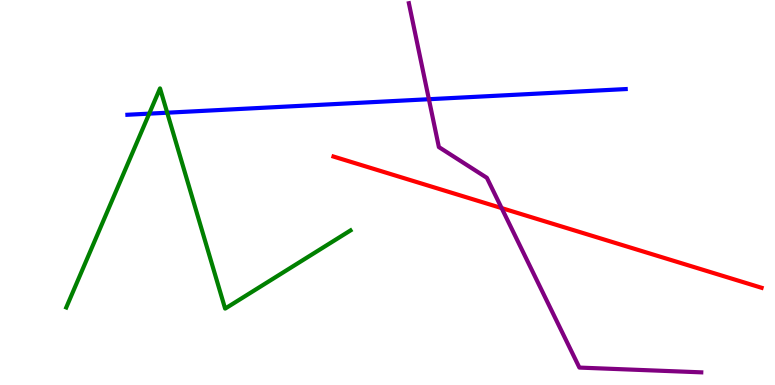[{'lines': ['blue', 'red'], 'intersections': []}, {'lines': ['green', 'red'], 'intersections': []}, {'lines': ['purple', 'red'], 'intersections': [{'x': 6.47, 'y': 4.6}]}, {'lines': ['blue', 'green'], 'intersections': [{'x': 1.93, 'y': 7.05}, {'x': 2.16, 'y': 7.07}]}, {'lines': ['blue', 'purple'], 'intersections': [{'x': 5.53, 'y': 7.42}]}, {'lines': ['green', 'purple'], 'intersections': []}]